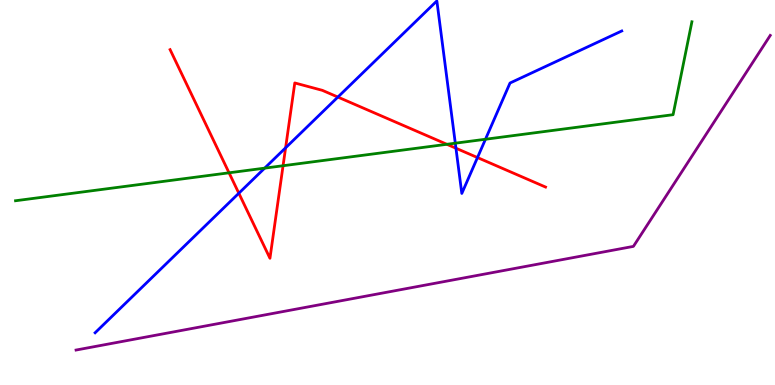[{'lines': ['blue', 'red'], 'intersections': [{'x': 3.08, 'y': 4.98}, {'x': 3.69, 'y': 6.16}, {'x': 4.36, 'y': 7.48}, {'x': 5.88, 'y': 6.15}, {'x': 6.16, 'y': 5.91}]}, {'lines': ['green', 'red'], 'intersections': [{'x': 2.96, 'y': 5.51}, {'x': 3.65, 'y': 5.7}, {'x': 5.77, 'y': 6.25}]}, {'lines': ['purple', 'red'], 'intersections': []}, {'lines': ['blue', 'green'], 'intersections': [{'x': 3.42, 'y': 5.63}, {'x': 5.87, 'y': 6.28}, {'x': 6.26, 'y': 6.38}]}, {'lines': ['blue', 'purple'], 'intersections': []}, {'lines': ['green', 'purple'], 'intersections': []}]